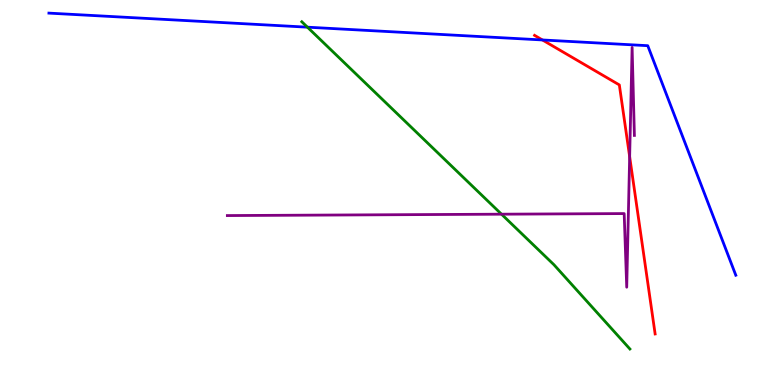[{'lines': ['blue', 'red'], 'intersections': [{'x': 7.0, 'y': 8.96}]}, {'lines': ['green', 'red'], 'intersections': []}, {'lines': ['purple', 'red'], 'intersections': [{'x': 8.12, 'y': 5.93}]}, {'lines': ['blue', 'green'], 'intersections': [{'x': 3.97, 'y': 9.29}]}, {'lines': ['blue', 'purple'], 'intersections': []}, {'lines': ['green', 'purple'], 'intersections': [{'x': 6.47, 'y': 4.44}]}]